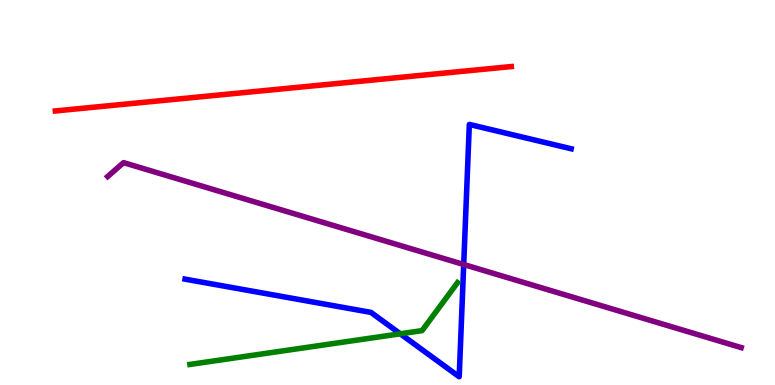[{'lines': ['blue', 'red'], 'intersections': []}, {'lines': ['green', 'red'], 'intersections': []}, {'lines': ['purple', 'red'], 'intersections': []}, {'lines': ['blue', 'green'], 'intersections': [{'x': 5.17, 'y': 1.33}]}, {'lines': ['blue', 'purple'], 'intersections': [{'x': 5.98, 'y': 3.13}]}, {'lines': ['green', 'purple'], 'intersections': []}]